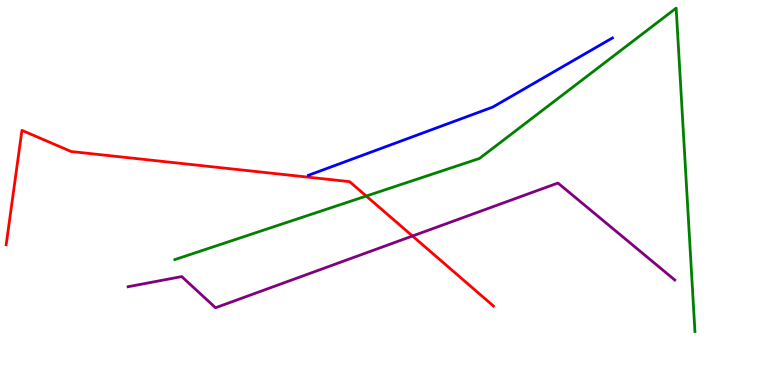[{'lines': ['blue', 'red'], 'intersections': []}, {'lines': ['green', 'red'], 'intersections': [{'x': 4.73, 'y': 4.91}]}, {'lines': ['purple', 'red'], 'intersections': [{'x': 5.32, 'y': 3.87}]}, {'lines': ['blue', 'green'], 'intersections': []}, {'lines': ['blue', 'purple'], 'intersections': []}, {'lines': ['green', 'purple'], 'intersections': []}]